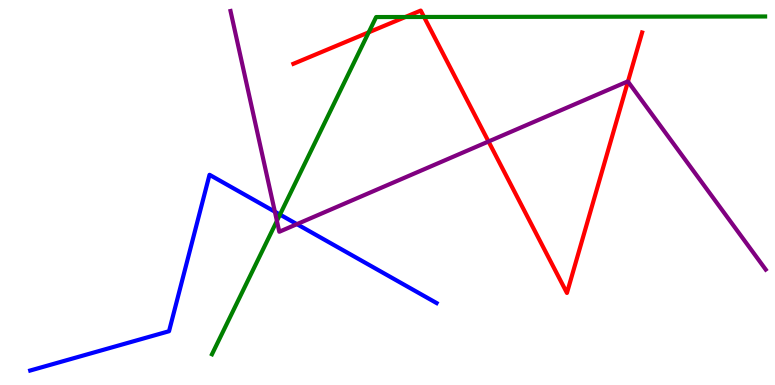[{'lines': ['blue', 'red'], 'intersections': []}, {'lines': ['green', 'red'], 'intersections': [{'x': 4.76, 'y': 9.16}, {'x': 5.23, 'y': 9.56}, {'x': 5.47, 'y': 9.56}]}, {'lines': ['purple', 'red'], 'intersections': [{'x': 6.3, 'y': 6.32}, {'x': 8.1, 'y': 7.88}]}, {'lines': ['blue', 'green'], 'intersections': [{'x': 3.61, 'y': 4.43}]}, {'lines': ['blue', 'purple'], 'intersections': [{'x': 3.55, 'y': 4.5}, {'x': 3.83, 'y': 4.18}]}, {'lines': ['green', 'purple'], 'intersections': [{'x': 3.57, 'y': 4.26}]}]